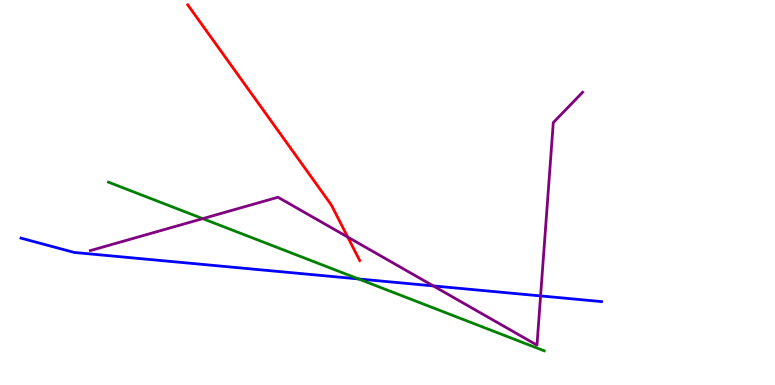[{'lines': ['blue', 'red'], 'intersections': []}, {'lines': ['green', 'red'], 'intersections': []}, {'lines': ['purple', 'red'], 'intersections': [{'x': 4.49, 'y': 3.84}]}, {'lines': ['blue', 'green'], 'intersections': [{'x': 4.63, 'y': 2.75}]}, {'lines': ['blue', 'purple'], 'intersections': [{'x': 5.59, 'y': 2.57}, {'x': 6.98, 'y': 2.31}]}, {'lines': ['green', 'purple'], 'intersections': [{'x': 2.62, 'y': 4.32}]}]